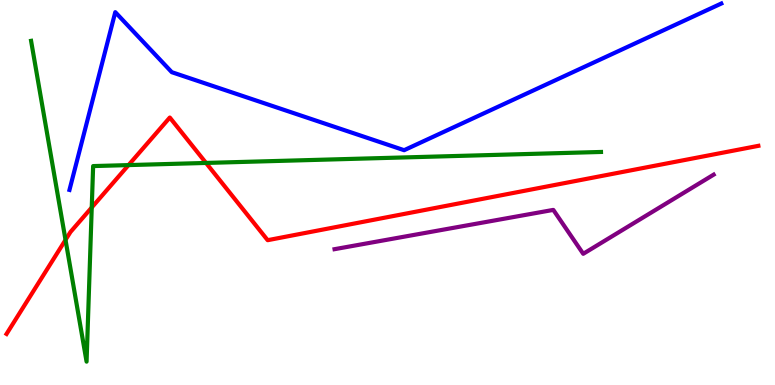[{'lines': ['blue', 'red'], 'intersections': []}, {'lines': ['green', 'red'], 'intersections': [{'x': 0.845, 'y': 3.77}, {'x': 1.18, 'y': 4.61}, {'x': 1.66, 'y': 5.71}, {'x': 2.66, 'y': 5.77}]}, {'lines': ['purple', 'red'], 'intersections': []}, {'lines': ['blue', 'green'], 'intersections': []}, {'lines': ['blue', 'purple'], 'intersections': []}, {'lines': ['green', 'purple'], 'intersections': []}]